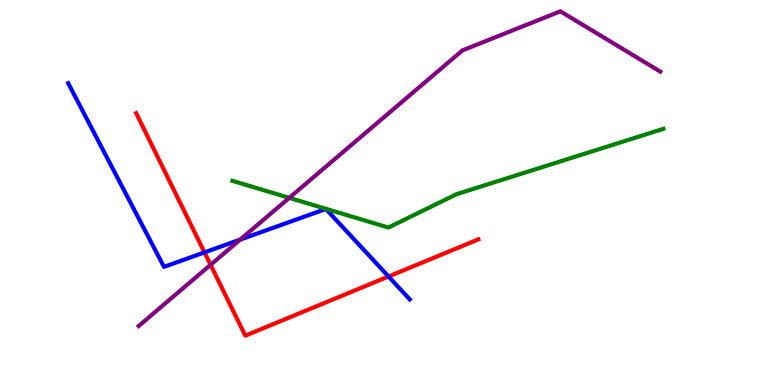[{'lines': ['blue', 'red'], 'intersections': [{'x': 2.64, 'y': 3.44}, {'x': 5.01, 'y': 2.82}]}, {'lines': ['green', 'red'], 'intersections': []}, {'lines': ['purple', 'red'], 'intersections': [{'x': 2.72, 'y': 3.12}]}, {'lines': ['blue', 'green'], 'intersections': []}, {'lines': ['blue', 'purple'], 'intersections': [{'x': 3.1, 'y': 3.78}]}, {'lines': ['green', 'purple'], 'intersections': [{'x': 3.73, 'y': 4.86}]}]